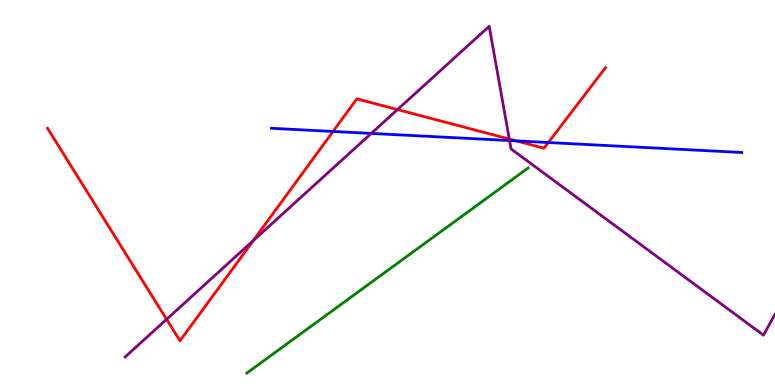[{'lines': ['blue', 'red'], 'intersections': [{'x': 4.3, 'y': 6.59}, {'x': 6.66, 'y': 6.34}, {'x': 7.08, 'y': 6.3}]}, {'lines': ['green', 'red'], 'intersections': []}, {'lines': ['purple', 'red'], 'intersections': [{'x': 2.15, 'y': 1.71}, {'x': 3.27, 'y': 3.75}, {'x': 5.13, 'y': 7.15}, {'x': 6.57, 'y': 6.39}]}, {'lines': ['blue', 'green'], 'intersections': []}, {'lines': ['blue', 'purple'], 'intersections': [{'x': 4.79, 'y': 6.53}, {'x': 6.58, 'y': 6.35}]}, {'lines': ['green', 'purple'], 'intersections': []}]